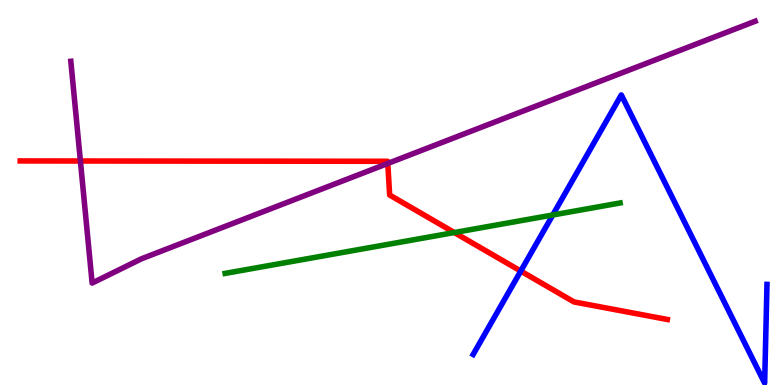[{'lines': ['blue', 'red'], 'intersections': [{'x': 6.72, 'y': 2.96}]}, {'lines': ['green', 'red'], 'intersections': [{'x': 5.86, 'y': 3.96}]}, {'lines': ['purple', 'red'], 'intersections': [{'x': 1.04, 'y': 5.82}, {'x': 5.0, 'y': 5.75}]}, {'lines': ['blue', 'green'], 'intersections': [{'x': 7.13, 'y': 4.42}]}, {'lines': ['blue', 'purple'], 'intersections': []}, {'lines': ['green', 'purple'], 'intersections': []}]